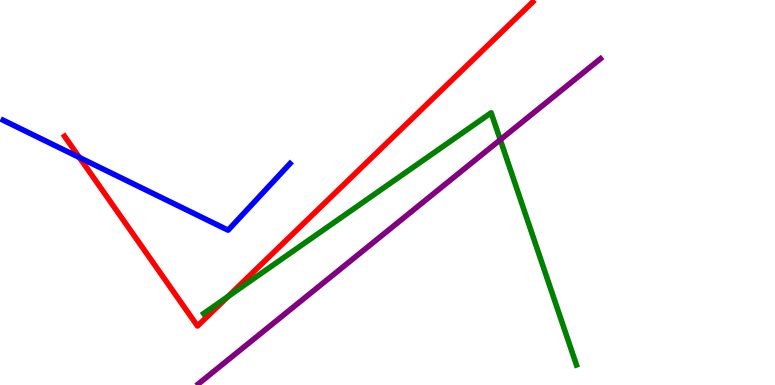[{'lines': ['blue', 'red'], 'intersections': [{'x': 1.02, 'y': 5.91}]}, {'lines': ['green', 'red'], 'intersections': [{'x': 2.94, 'y': 2.3}]}, {'lines': ['purple', 'red'], 'intersections': []}, {'lines': ['blue', 'green'], 'intersections': []}, {'lines': ['blue', 'purple'], 'intersections': []}, {'lines': ['green', 'purple'], 'intersections': [{'x': 6.46, 'y': 6.37}]}]